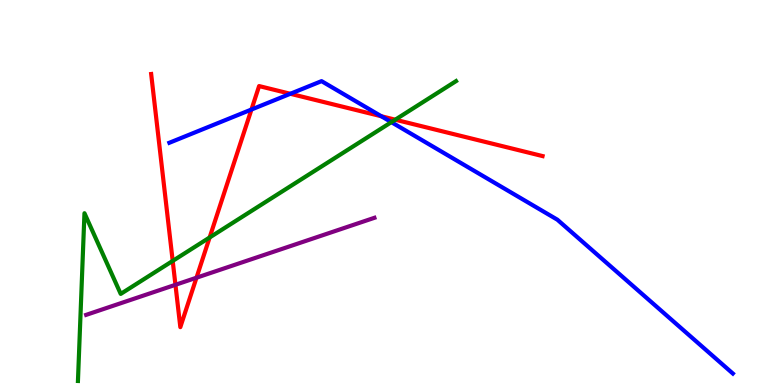[{'lines': ['blue', 'red'], 'intersections': [{'x': 3.24, 'y': 7.16}, {'x': 3.75, 'y': 7.56}, {'x': 4.92, 'y': 6.98}]}, {'lines': ['green', 'red'], 'intersections': [{'x': 2.23, 'y': 3.22}, {'x': 2.7, 'y': 3.83}, {'x': 5.1, 'y': 6.89}]}, {'lines': ['purple', 'red'], 'intersections': [{'x': 2.26, 'y': 2.6}, {'x': 2.54, 'y': 2.79}]}, {'lines': ['blue', 'green'], 'intersections': [{'x': 5.05, 'y': 6.83}]}, {'lines': ['blue', 'purple'], 'intersections': []}, {'lines': ['green', 'purple'], 'intersections': []}]